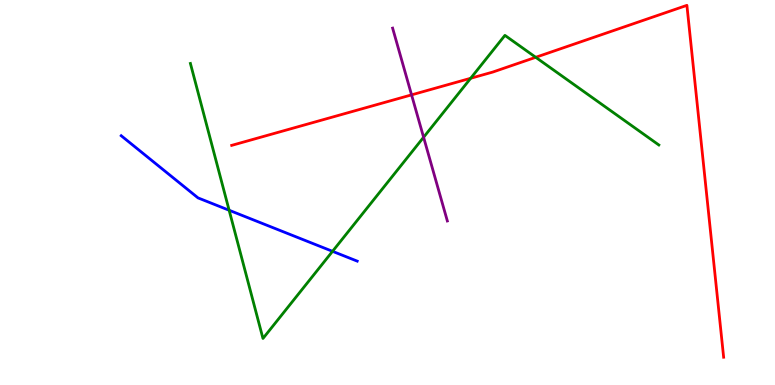[{'lines': ['blue', 'red'], 'intersections': []}, {'lines': ['green', 'red'], 'intersections': [{'x': 6.07, 'y': 7.97}, {'x': 6.91, 'y': 8.51}]}, {'lines': ['purple', 'red'], 'intersections': [{'x': 5.31, 'y': 7.54}]}, {'lines': ['blue', 'green'], 'intersections': [{'x': 2.96, 'y': 4.54}, {'x': 4.29, 'y': 3.47}]}, {'lines': ['blue', 'purple'], 'intersections': []}, {'lines': ['green', 'purple'], 'intersections': [{'x': 5.47, 'y': 6.43}]}]